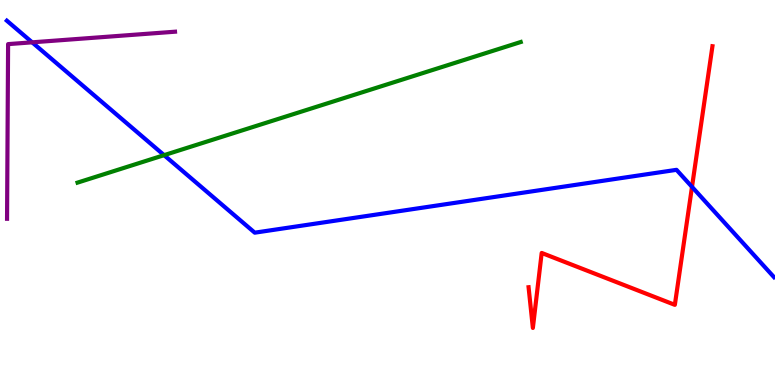[{'lines': ['blue', 'red'], 'intersections': [{'x': 8.93, 'y': 5.15}]}, {'lines': ['green', 'red'], 'intersections': []}, {'lines': ['purple', 'red'], 'intersections': []}, {'lines': ['blue', 'green'], 'intersections': [{'x': 2.12, 'y': 5.97}]}, {'lines': ['blue', 'purple'], 'intersections': [{'x': 0.415, 'y': 8.9}]}, {'lines': ['green', 'purple'], 'intersections': []}]